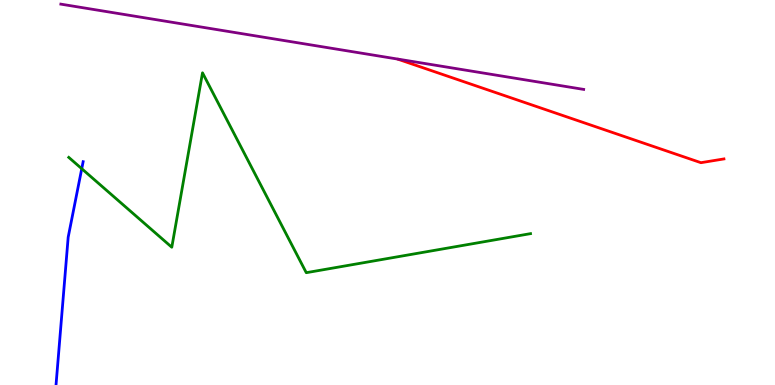[{'lines': ['blue', 'red'], 'intersections': []}, {'lines': ['green', 'red'], 'intersections': []}, {'lines': ['purple', 'red'], 'intersections': []}, {'lines': ['blue', 'green'], 'intersections': [{'x': 1.05, 'y': 5.62}]}, {'lines': ['blue', 'purple'], 'intersections': []}, {'lines': ['green', 'purple'], 'intersections': []}]